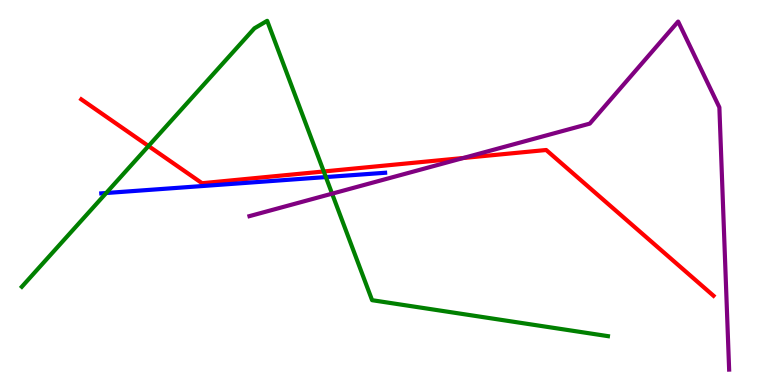[{'lines': ['blue', 'red'], 'intersections': []}, {'lines': ['green', 'red'], 'intersections': [{'x': 1.92, 'y': 6.21}, {'x': 4.18, 'y': 5.55}]}, {'lines': ['purple', 'red'], 'intersections': [{'x': 5.98, 'y': 5.9}]}, {'lines': ['blue', 'green'], 'intersections': [{'x': 1.37, 'y': 4.99}, {'x': 4.2, 'y': 5.4}]}, {'lines': ['blue', 'purple'], 'intersections': []}, {'lines': ['green', 'purple'], 'intersections': [{'x': 4.29, 'y': 4.97}]}]